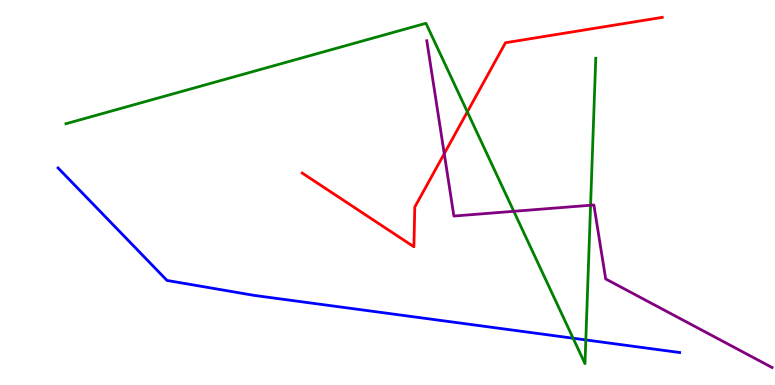[{'lines': ['blue', 'red'], 'intersections': []}, {'lines': ['green', 'red'], 'intersections': [{'x': 6.03, 'y': 7.09}]}, {'lines': ['purple', 'red'], 'intersections': [{'x': 5.73, 'y': 6.01}]}, {'lines': ['blue', 'green'], 'intersections': [{'x': 7.39, 'y': 1.22}, {'x': 7.56, 'y': 1.17}]}, {'lines': ['blue', 'purple'], 'intersections': []}, {'lines': ['green', 'purple'], 'intersections': [{'x': 6.63, 'y': 4.51}, {'x': 7.62, 'y': 4.67}]}]